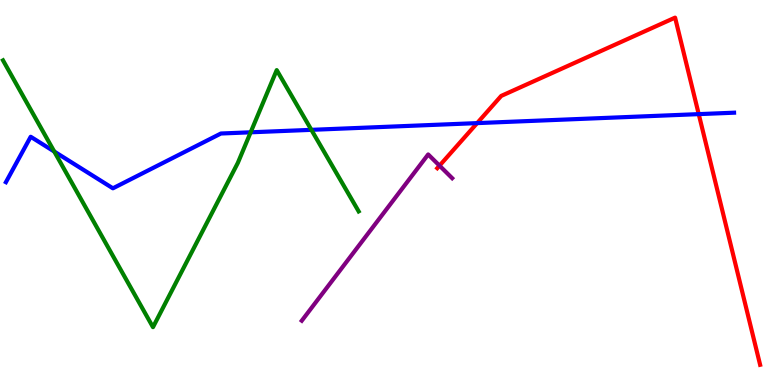[{'lines': ['blue', 'red'], 'intersections': [{'x': 6.16, 'y': 6.8}, {'x': 9.02, 'y': 7.04}]}, {'lines': ['green', 'red'], 'intersections': []}, {'lines': ['purple', 'red'], 'intersections': [{'x': 5.67, 'y': 5.7}]}, {'lines': ['blue', 'green'], 'intersections': [{'x': 0.7, 'y': 6.06}, {'x': 3.23, 'y': 6.56}, {'x': 4.02, 'y': 6.63}]}, {'lines': ['blue', 'purple'], 'intersections': []}, {'lines': ['green', 'purple'], 'intersections': []}]